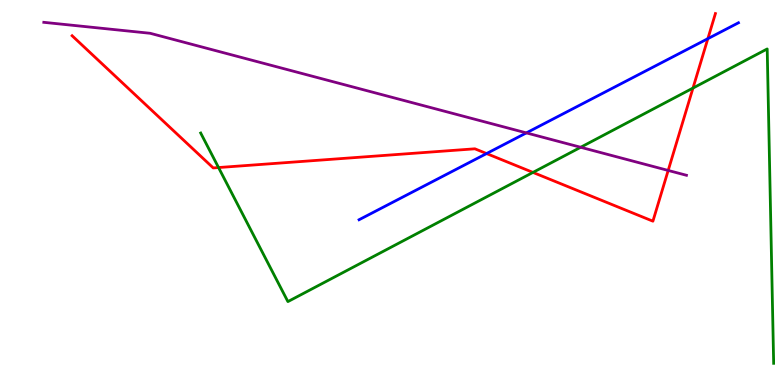[{'lines': ['blue', 'red'], 'intersections': [{'x': 6.28, 'y': 6.01}, {'x': 9.13, 'y': 9.0}]}, {'lines': ['green', 'red'], 'intersections': [{'x': 2.82, 'y': 5.65}, {'x': 6.88, 'y': 5.52}, {'x': 8.94, 'y': 7.71}]}, {'lines': ['purple', 'red'], 'intersections': [{'x': 8.62, 'y': 5.57}]}, {'lines': ['blue', 'green'], 'intersections': []}, {'lines': ['blue', 'purple'], 'intersections': [{'x': 6.79, 'y': 6.55}]}, {'lines': ['green', 'purple'], 'intersections': [{'x': 7.49, 'y': 6.17}]}]